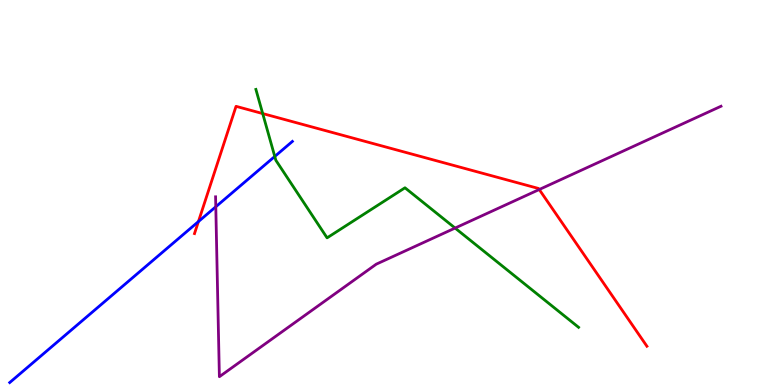[{'lines': ['blue', 'red'], 'intersections': [{'x': 2.56, 'y': 4.24}]}, {'lines': ['green', 'red'], 'intersections': [{'x': 3.39, 'y': 7.05}]}, {'lines': ['purple', 'red'], 'intersections': [{'x': 6.96, 'y': 5.08}]}, {'lines': ['blue', 'green'], 'intersections': [{'x': 3.55, 'y': 5.94}]}, {'lines': ['blue', 'purple'], 'intersections': [{'x': 2.78, 'y': 4.63}]}, {'lines': ['green', 'purple'], 'intersections': [{'x': 5.87, 'y': 4.08}]}]